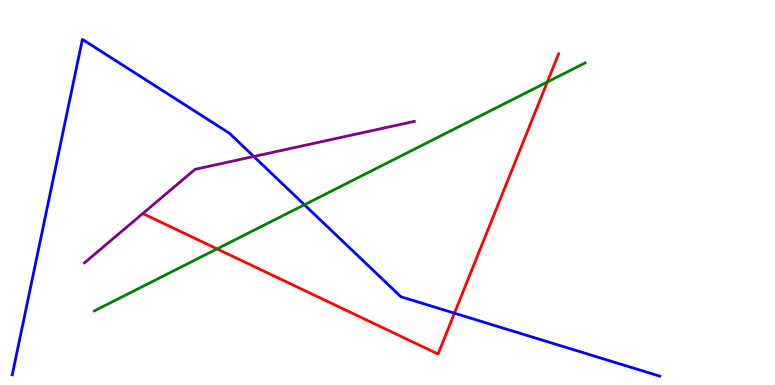[{'lines': ['blue', 'red'], 'intersections': [{'x': 5.86, 'y': 1.87}]}, {'lines': ['green', 'red'], 'intersections': [{'x': 2.8, 'y': 3.54}, {'x': 7.06, 'y': 7.87}]}, {'lines': ['purple', 'red'], 'intersections': []}, {'lines': ['blue', 'green'], 'intersections': [{'x': 3.93, 'y': 4.68}]}, {'lines': ['blue', 'purple'], 'intersections': [{'x': 3.27, 'y': 5.94}]}, {'lines': ['green', 'purple'], 'intersections': []}]